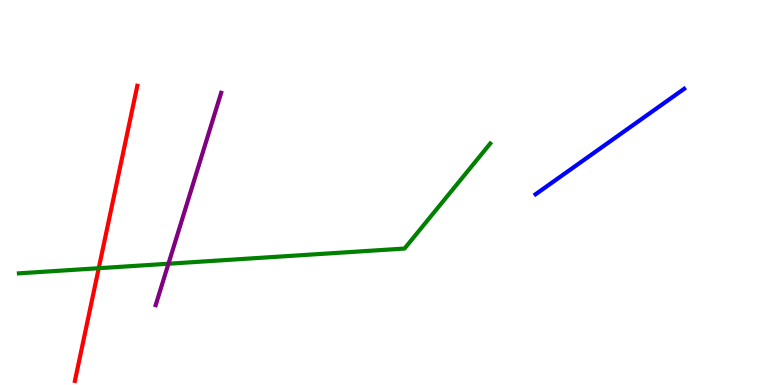[{'lines': ['blue', 'red'], 'intersections': []}, {'lines': ['green', 'red'], 'intersections': [{'x': 1.27, 'y': 3.03}]}, {'lines': ['purple', 'red'], 'intersections': []}, {'lines': ['blue', 'green'], 'intersections': []}, {'lines': ['blue', 'purple'], 'intersections': []}, {'lines': ['green', 'purple'], 'intersections': [{'x': 2.17, 'y': 3.15}]}]